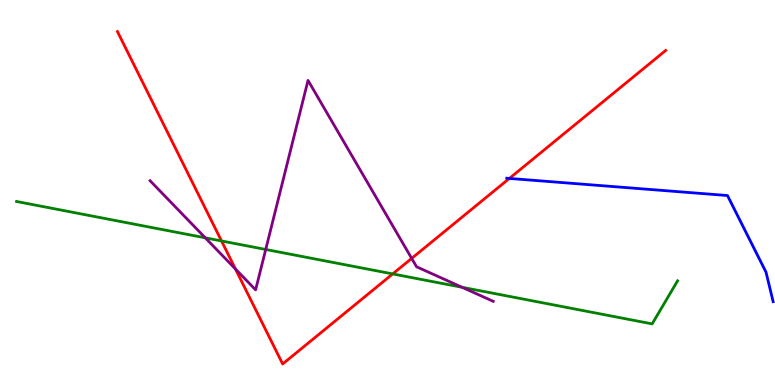[{'lines': ['blue', 'red'], 'intersections': [{'x': 6.57, 'y': 5.37}]}, {'lines': ['green', 'red'], 'intersections': [{'x': 2.86, 'y': 3.74}, {'x': 5.07, 'y': 2.89}]}, {'lines': ['purple', 'red'], 'intersections': [{'x': 3.04, 'y': 3.01}, {'x': 5.31, 'y': 3.29}]}, {'lines': ['blue', 'green'], 'intersections': []}, {'lines': ['blue', 'purple'], 'intersections': []}, {'lines': ['green', 'purple'], 'intersections': [{'x': 2.65, 'y': 3.82}, {'x': 3.43, 'y': 3.52}, {'x': 5.96, 'y': 2.54}]}]